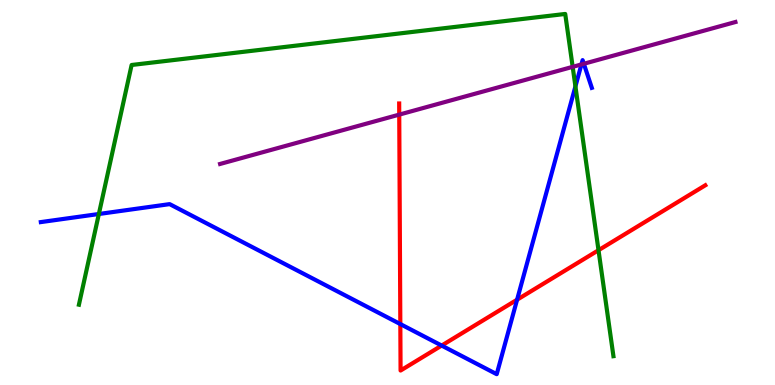[{'lines': ['blue', 'red'], 'intersections': [{'x': 5.17, 'y': 1.58}, {'x': 5.7, 'y': 1.02}, {'x': 6.67, 'y': 2.22}]}, {'lines': ['green', 'red'], 'intersections': [{'x': 7.72, 'y': 3.5}]}, {'lines': ['purple', 'red'], 'intersections': [{'x': 5.15, 'y': 7.02}]}, {'lines': ['blue', 'green'], 'intersections': [{'x': 1.28, 'y': 4.44}, {'x': 7.42, 'y': 7.76}]}, {'lines': ['blue', 'purple'], 'intersections': [{'x': 7.5, 'y': 8.33}, {'x': 7.53, 'y': 8.34}]}, {'lines': ['green', 'purple'], 'intersections': [{'x': 7.39, 'y': 8.26}]}]